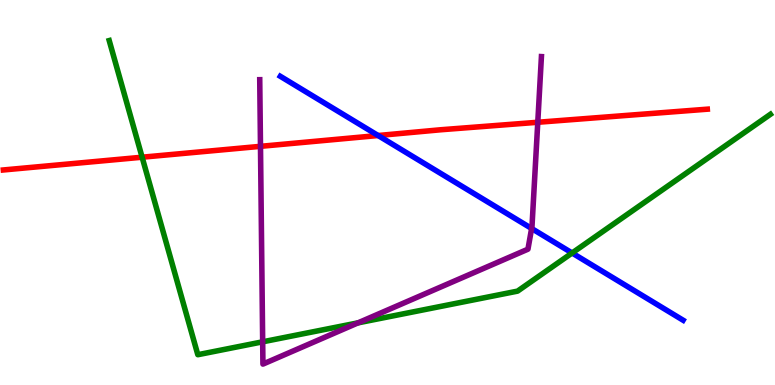[{'lines': ['blue', 'red'], 'intersections': [{'x': 4.88, 'y': 6.48}]}, {'lines': ['green', 'red'], 'intersections': [{'x': 1.83, 'y': 5.92}]}, {'lines': ['purple', 'red'], 'intersections': [{'x': 3.36, 'y': 6.2}, {'x': 6.94, 'y': 6.82}]}, {'lines': ['blue', 'green'], 'intersections': [{'x': 7.38, 'y': 3.43}]}, {'lines': ['blue', 'purple'], 'intersections': [{'x': 6.86, 'y': 4.07}]}, {'lines': ['green', 'purple'], 'intersections': [{'x': 3.39, 'y': 1.12}, {'x': 4.62, 'y': 1.61}]}]